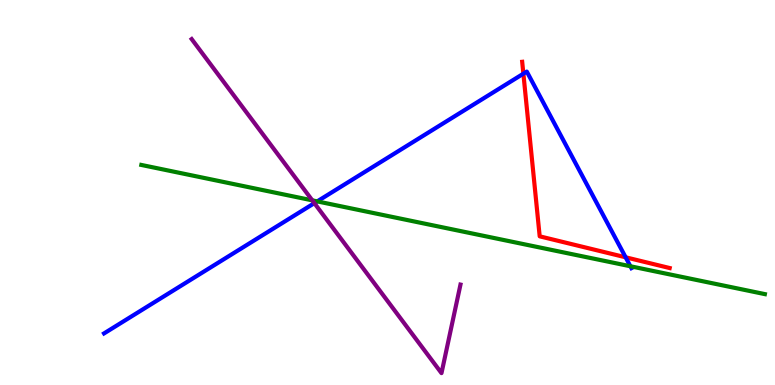[{'lines': ['blue', 'red'], 'intersections': [{'x': 6.75, 'y': 8.09}, {'x': 8.07, 'y': 3.32}]}, {'lines': ['green', 'red'], 'intersections': []}, {'lines': ['purple', 'red'], 'intersections': []}, {'lines': ['blue', 'green'], 'intersections': [{'x': 4.09, 'y': 4.77}, {'x': 8.13, 'y': 3.08}]}, {'lines': ['blue', 'purple'], 'intersections': [{'x': 4.06, 'y': 4.72}]}, {'lines': ['green', 'purple'], 'intersections': [{'x': 4.03, 'y': 4.8}]}]